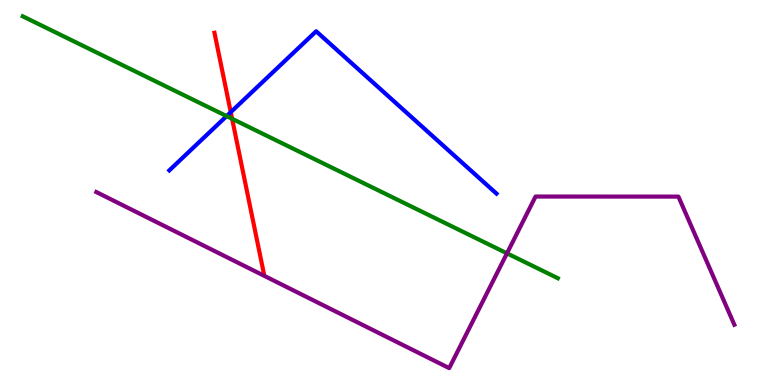[{'lines': ['blue', 'red'], 'intersections': [{'x': 2.98, 'y': 7.09}]}, {'lines': ['green', 'red'], 'intersections': [{'x': 2.99, 'y': 6.91}]}, {'lines': ['purple', 'red'], 'intersections': []}, {'lines': ['blue', 'green'], 'intersections': [{'x': 2.92, 'y': 6.98}]}, {'lines': ['blue', 'purple'], 'intersections': []}, {'lines': ['green', 'purple'], 'intersections': [{'x': 6.54, 'y': 3.42}]}]